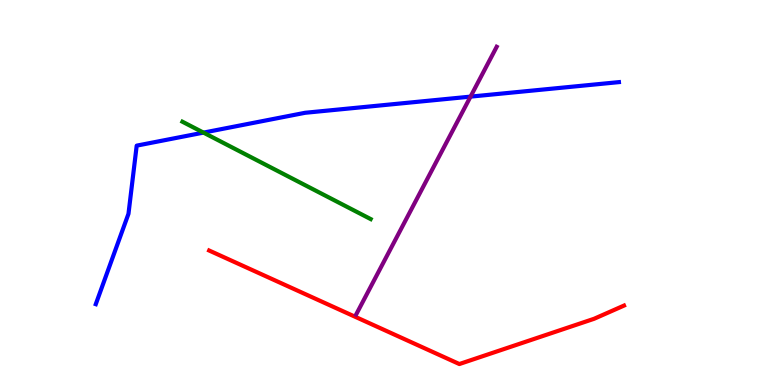[{'lines': ['blue', 'red'], 'intersections': []}, {'lines': ['green', 'red'], 'intersections': []}, {'lines': ['purple', 'red'], 'intersections': []}, {'lines': ['blue', 'green'], 'intersections': [{'x': 2.63, 'y': 6.56}]}, {'lines': ['blue', 'purple'], 'intersections': [{'x': 6.07, 'y': 7.49}]}, {'lines': ['green', 'purple'], 'intersections': []}]